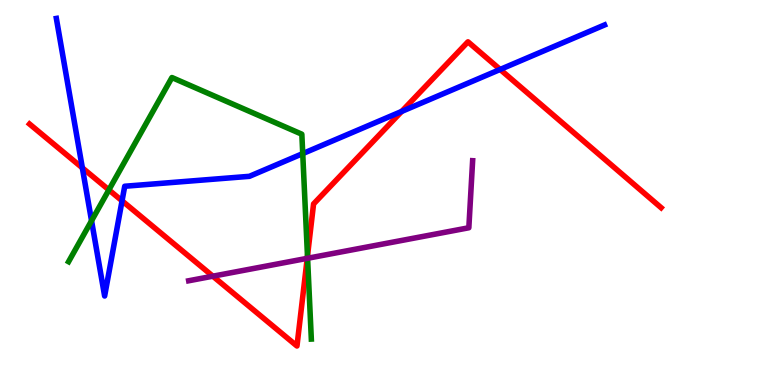[{'lines': ['blue', 'red'], 'intersections': [{'x': 1.06, 'y': 5.64}, {'x': 1.57, 'y': 4.78}, {'x': 5.18, 'y': 7.11}, {'x': 6.45, 'y': 8.2}]}, {'lines': ['green', 'red'], 'intersections': [{'x': 1.4, 'y': 5.07}, {'x': 3.97, 'y': 3.35}]}, {'lines': ['purple', 'red'], 'intersections': [{'x': 2.75, 'y': 2.83}, {'x': 3.96, 'y': 3.29}]}, {'lines': ['blue', 'green'], 'intersections': [{'x': 1.18, 'y': 4.27}, {'x': 3.91, 'y': 6.01}]}, {'lines': ['blue', 'purple'], 'intersections': []}, {'lines': ['green', 'purple'], 'intersections': [{'x': 3.97, 'y': 3.29}]}]